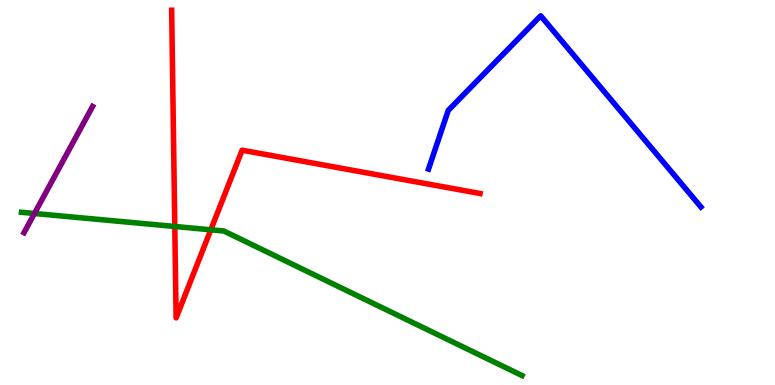[{'lines': ['blue', 'red'], 'intersections': []}, {'lines': ['green', 'red'], 'intersections': [{'x': 2.26, 'y': 4.12}, {'x': 2.72, 'y': 4.03}]}, {'lines': ['purple', 'red'], 'intersections': []}, {'lines': ['blue', 'green'], 'intersections': []}, {'lines': ['blue', 'purple'], 'intersections': []}, {'lines': ['green', 'purple'], 'intersections': [{'x': 0.445, 'y': 4.45}]}]